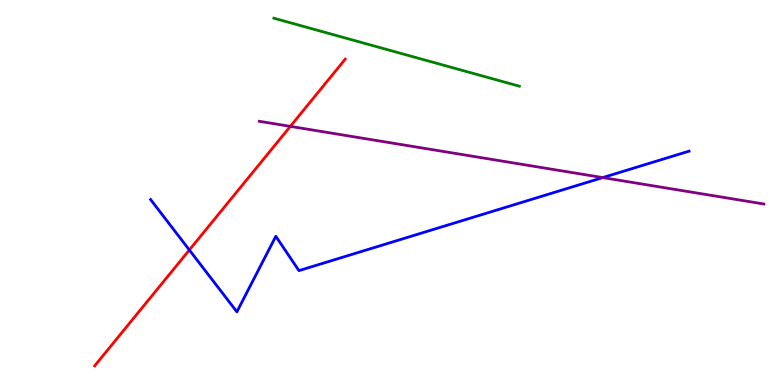[{'lines': ['blue', 'red'], 'intersections': [{'x': 2.44, 'y': 3.51}]}, {'lines': ['green', 'red'], 'intersections': []}, {'lines': ['purple', 'red'], 'intersections': [{'x': 3.75, 'y': 6.72}]}, {'lines': ['blue', 'green'], 'intersections': []}, {'lines': ['blue', 'purple'], 'intersections': [{'x': 7.78, 'y': 5.39}]}, {'lines': ['green', 'purple'], 'intersections': []}]